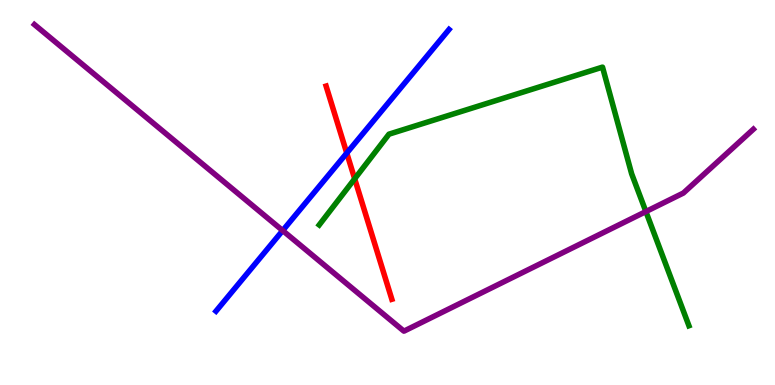[{'lines': ['blue', 'red'], 'intersections': [{'x': 4.47, 'y': 6.02}]}, {'lines': ['green', 'red'], 'intersections': [{'x': 4.58, 'y': 5.36}]}, {'lines': ['purple', 'red'], 'intersections': []}, {'lines': ['blue', 'green'], 'intersections': []}, {'lines': ['blue', 'purple'], 'intersections': [{'x': 3.65, 'y': 4.01}]}, {'lines': ['green', 'purple'], 'intersections': [{'x': 8.33, 'y': 4.5}]}]